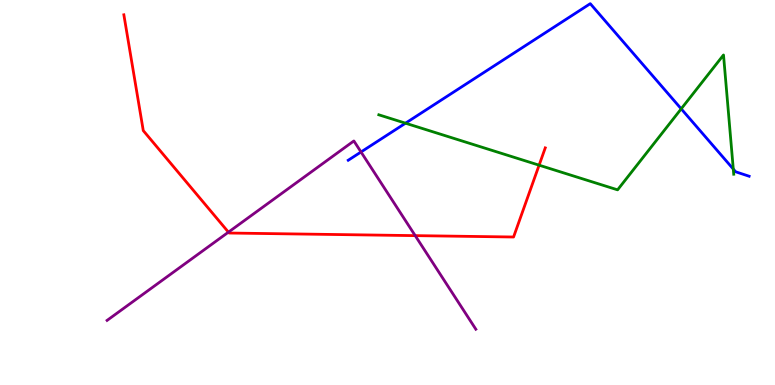[{'lines': ['blue', 'red'], 'intersections': []}, {'lines': ['green', 'red'], 'intersections': [{'x': 6.96, 'y': 5.71}]}, {'lines': ['purple', 'red'], 'intersections': [{'x': 2.95, 'y': 3.97}, {'x': 5.36, 'y': 3.88}]}, {'lines': ['blue', 'green'], 'intersections': [{'x': 5.23, 'y': 6.8}, {'x': 8.79, 'y': 7.17}, {'x': 9.46, 'y': 5.61}]}, {'lines': ['blue', 'purple'], 'intersections': [{'x': 4.66, 'y': 6.05}]}, {'lines': ['green', 'purple'], 'intersections': []}]